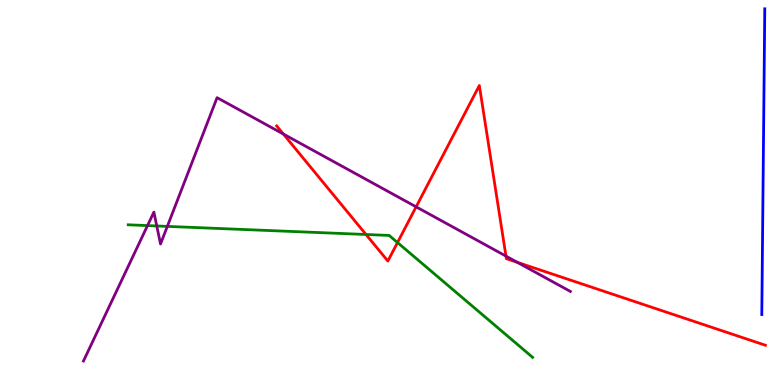[{'lines': ['blue', 'red'], 'intersections': []}, {'lines': ['green', 'red'], 'intersections': [{'x': 4.72, 'y': 3.91}, {'x': 5.13, 'y': 3.7}]}, {'lines': ['purple', 'red'], 'intersections': [{'x': 3.66, 'y': 6.52}, {'x': 5.37, 'y': 4.63}, {'x': 6.53, 'y': 3.35}, {'x': 6.67, 'y': 3.19}]}, {'lines': ['blue', 'green'], 'intersections': []}, {'lines': ['blue', 'purple'], 'intersections': []}, {'lines': ['green', 'purple'], 'intersections': [{'x': 1.9, 'y': 4.14}, {'x': 2.02, 'y': 4.13}, {'x': 2.16, 'y': 4.12}]}]